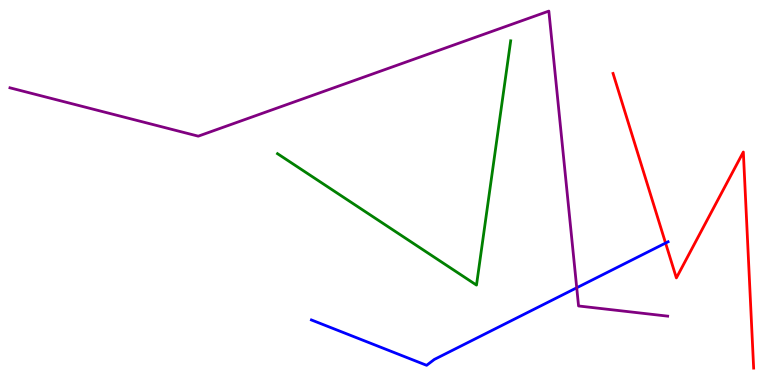[{'lines': ['blue', 'red'], 'intersections': [{'x': 8.59, 'y': 3.69}]}, {'lines': ['green', 'red'], 'intersections': []}, {'lines': ['purple', 'red'], 'intersections': []}, {'lines': ['blue', 'green'], 'intersections': []}, {'lines': ['blue', 'purple'], 'intersections': [{'x': 7.44, 'y': 2.53}]}, {'lines': ['green', 'purple'], 'intersections': []}]